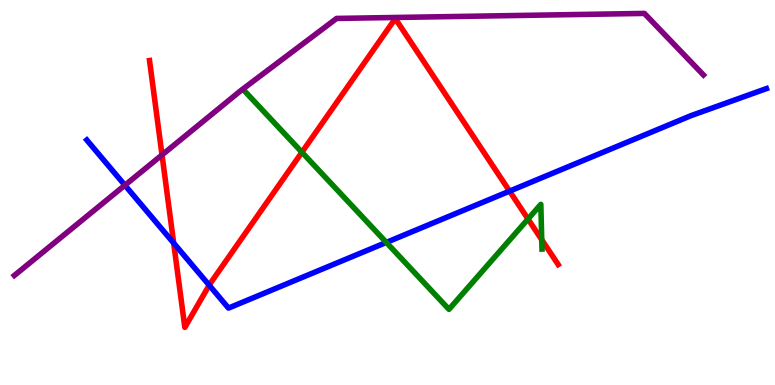[{'lines': ['blue', 'red'], 'intersections': [{'x': 2.24, 'y': 3.69}, {'x': 2.7, 'y': 2.59}, {'x': 6.57, 'y': 5.04}]}, {'lines': ['green', 'red'], 'intersections': [{'x': 3.9, 'y': 6.05}, {'x': 6.81, 'y': 4.31}, {'x': 6.99, 'y': 3.77}]}, {'lines': ['purple', 'red'], 'intersections': [{'x': 2.09, 'y': 5.98}]}, {'lines': ['blue', 'green'], 'intersections': [{'x': 4.98, 'y': 3.7}]}, {'lines': ['blue', 'purple'], 'intersections': [{'x': 1.61, 'y': 5.19}]}, {'lines': ['green', 'purple'], 'intersections': []}]